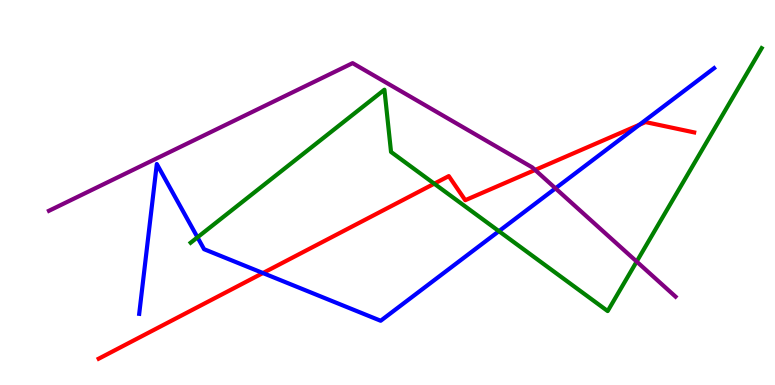[{'lines': ['blue', 'red'], 'intersections': [{'x': 3.39, 'y': 2.91}, {'x': 8.25, 'y': 6.76}]}, {'lines': ['green', 'red'], 'intersections': [{'x': 5.6, 'y': 5.23}]}, {'lines': ['purple', 'red'], 'intersections': [{'x': 6.9, 'y': 5.59}]}, {'lines': ['blue', 'green'], 'intersections': [{'x': 2.55, 'y': 3.84}, {'x': 6.44, 'y': 4.0}]}, {'lines': ['blue', 'purple'], 'intersections': [{'x': 7.17, 'y': 5.11}]}, {'lines': ['green', 'purple'], 'intersections': [{'x': 8.22, 'y': 3.21}]}]